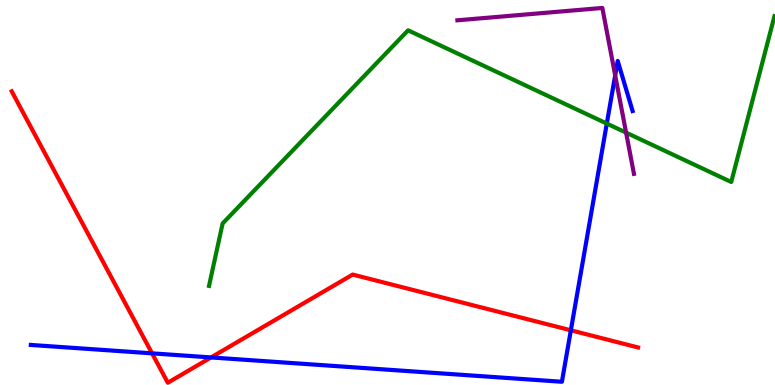[{'lines': ['blue', 'red'], 'intersections': [{'x': 1.96, 'y': 0.822}, {'x': 2.72, 'y': 0.716}, {'x': 7.37, 'y': 1.42}]}, {'lines': ['green', 'red'], 'intersections': []}, {'lines': ['purple', 'red'], 'intersections': []}, {'lines': ['blue', 'green'], 'intersections': [{'x': 7.83, 'y': 6.79}]}, {'lines': ['blue', 'purple'], 'intersections': [{'x': 7.94, 'y': 8.04}]}, {'lines': ['green', 'purple'], 'intersections': [{'x': 8.08, 'y': 6.56}]}]